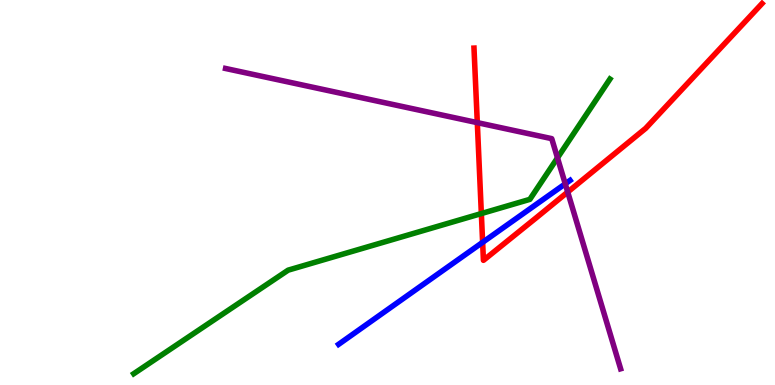[{'lines': ['blue', 'red'], 'intersections': [{'x': 6.23, 'y': 3.71}]}, {'lines': ['green', 'red'], 'intersections': [{'x': 6.21, 'y': 4.45}]}, {'lines': ['purple', 'red'], 'intersections': [{'x': 6.16, 'y': 6.81}, {'x': 7.33, 'y': 5.01}]}, {'lines': ['blue', 'green'], 'intersections': []}, {'lines': ['blue', 'purple'], 'intersections': [{'x': 7.29, 'y': 5.23}]}, {'lines': ['green', 'purple'], 'intersections': [{'x': 7.19, 'y': 5.9}]}]